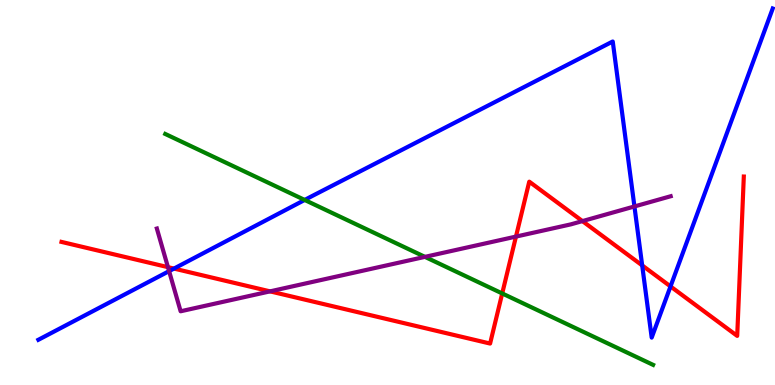[{'lines': ['blue', 'red'], 'intersections': [{'x': 2.24, 'y': 3.02}, {'x': 8.29, 'y': 3.11}, {'x': 8.65, 'y': 2.56}]}, {'lines': ['green', 'red'], 'intersections': [{'x': 6.48, 'y': 2.38}]}, {'lines': ['purple', 'red'], 'intersections': [{'x': 2.17, 'y': 3.06}, {'x': 3.48, 'y': 2.43}, {'x': 6.66, 'y': 3.85}, {'x': 7.52, 'y': 4.26}]}, {'lines': ['blue', 'green'], 'intersections': [{'x': 3.93, 'y': 4.81}]}, {'lines': ['blue', 'purple'], 'intersections': [{'x': 2.18, 'y': 2.96}, {'x': 8.19, 'y': 4.64}]}, {'lines': ['green', 'purple'], 'intersections': [{'x': 5.48, 'y': 3.33}]}]